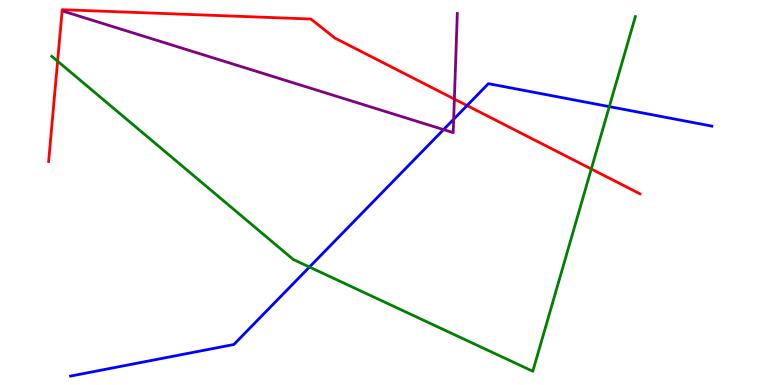[{'lines': ['blue', 'red'], 'intersections': [{'x': 6.03, 'y': 7.26}]}, {'lines': ['green', 'red'], 'intersections': [{'x': 0.744, 'y': 8.41}, {'x': 7.63, 'y': 5.61}]}, {'lines': ['purple', 'red'], 'intersections': [{'x': 5.86, 'y': 7.43}]}, {'lines': ['blue', 'green'], 'intersections': [{'x': 3.99, 'y': 3.06}, {'x': 7.86, 'y': 7.23}]}, {'lines': ['blue', 'purple'], 'intersections': [{'x': 5.72, 'y': 6.63}, {'x': 5.85, 'y': 6.9}]}, {'lines': ['green', 'purple'], 'intersections': []}]